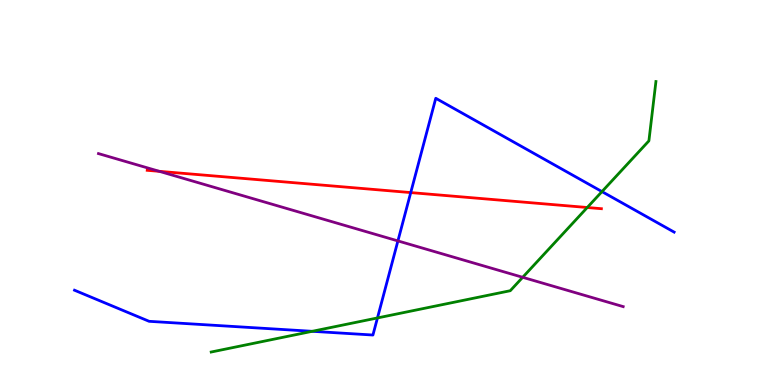[{'lines': ['blue', 'red'], 'intersections': [{'x': 5.3, 'y': 5.0}]}, {'lines': ['green', 'red'], 'intersections': [{'x': 7.58, 'y': 4.61}]}, {'lines': ['purple', 'red'], 'intersections': [{'x': 2.06, 'y': 5.55}]}, {'lines': ['blue', 'green'], 'intersections': [{'x': 4.03, 'y': 1.39}, {'x': 4.87, 'y': 1.74}, {'x': 7.77, 'y': 5.02}]}, {'lines': ['blue', 'purple'], 'intersections': [{'x': 5.13, 'y': 3.74}]}, {'lines': ['green', 'purple'], 'intersections': [{'x': 6.74, 'y': 2.8}]}]